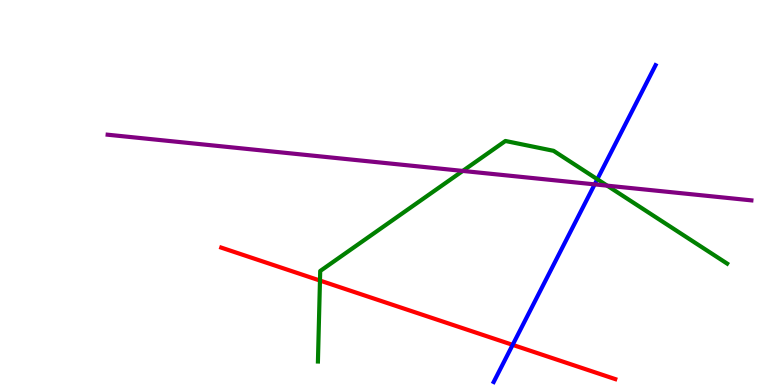[{'lines': ['blue', 'red'], 'intersections': [{'x': 6.61, 'y': 1.04}]}, {'lines': ['green', 'red'], 'intersections': [{'x': 4.13, 'y': 2.71}]}, {'lines': ['purple', 'red'], 'intersections': []}, {'lines': ['blue', 'green'], 'intersections': [{'x': 7.71, 'y': 5.34}]}, {'lines': ['blue', 'purple'], 'intersections': [{'x': 7.67, 'y': 5.21}]}, {'lines': ['green', 'purple'], 'intersections': [{'x': 5.97, 'y': 5.56}, {'x': 7.83, 'y': 5.18}]}]